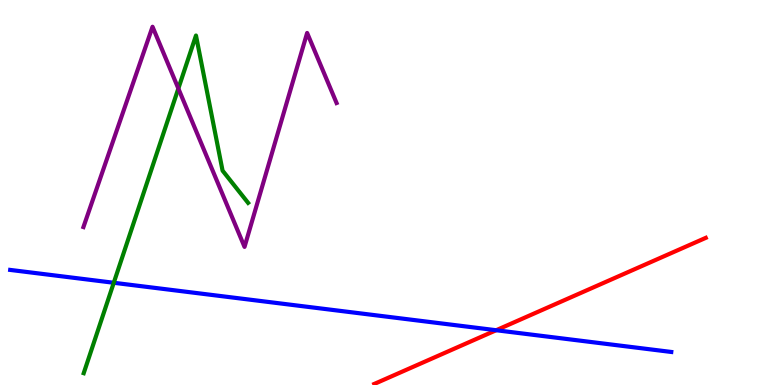[{'lines': ['blue', 'red'], 'intersections': [{'x': 6.4, 'y': 1.42}]}, {'lines': ['green', 'red'], 'intersections': []}, {'lines': ['purple', 'red'], 'intersections': []}, {'lines': ['blue', 'green'], 'intersections': [{'x': 1.47, 'y': 2.66}]}, {'lines': ['blue', 'purple'], 'intersections': []}, {'lines': ['green', 'purple'], 'intersections': [{'x': 2.3, 'y': 7.7}]}]